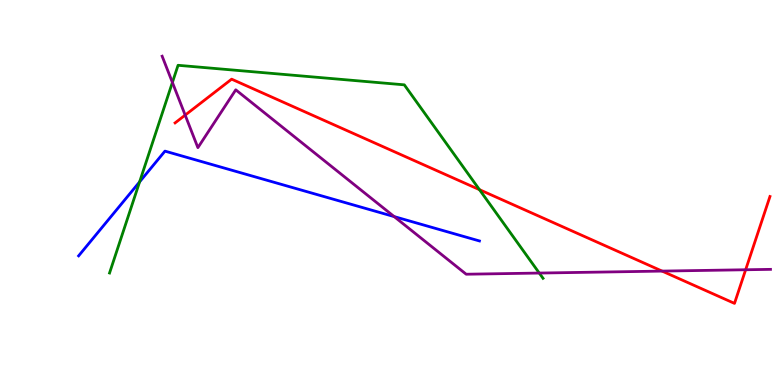[{'lines': ['blue', 'red'], 'intersections': []}, {'lines': ['green', 'red'], 'intersections': [{'x': 6.19, 'y': 5.07}]}, {'lines': ['purple', 'red'], 'intersections': [{'x': 2.39, 'y': 7.01}, {'x': 8.54, 'y': 2.96}, {'x': 9.62, 'y': 2.99}]}, {'lines': ['blue', 'green'], 'intersections': [{'x': 1.8, 'y': 5.28}]}, {'lines': ['blue', 'purple'], 'intersections': [{'x': 5.09, 'y': 4.37}]}, {'lines': ['green', 'purple'], 'intersections': [{'x': 2.22, 'y': 7.86}, {'x': 6.96, 'y': 2.91}]}]